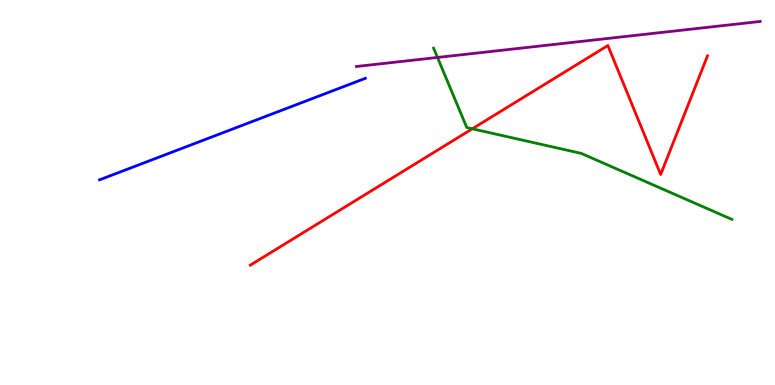[{'lines': ['blue', 'red'], 'intersections': []}, {'lines': ['green', 'red'], 'intersections': [{'x': 6.09, 'y': 6.65}]}, {'lines': ['purple', 'red'], 'intersections': []}, {'lines': ['blue', 'green'], 'intersections': []}, {'lines': ['blue', 'purple'], 'intersections': []}, {'lines': ['green', 'purple'], 'intersections': [{'x': 5.64, 'y': 8.51}]}]